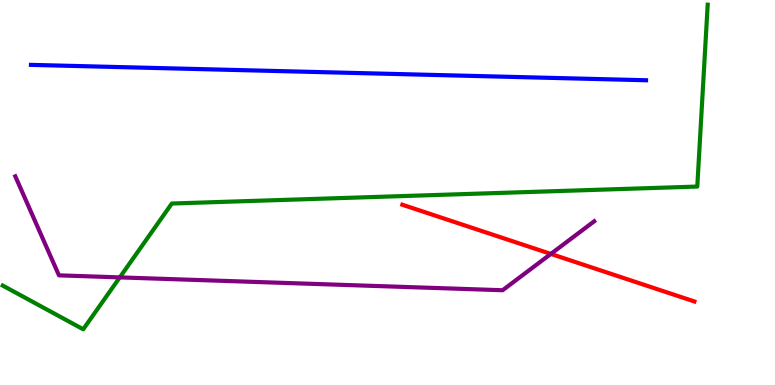[{'lines': ['blue', 'red'], 'intersections': []}, {'lines': ['green', 'red'], 'intersections': []}, {'lines': ['purple', 'red'], 'intersections': [{'x': 7.11, 'y': 3.4}]}, {'lines': ['blue', 'green'], 'intersections': []}, {'lines': ['blue', 'purple'], 'intersections': []}, {'lines': ['green', 'purple'], 'intersections': [{'x': 1.55, 'y': 2.8}]}]